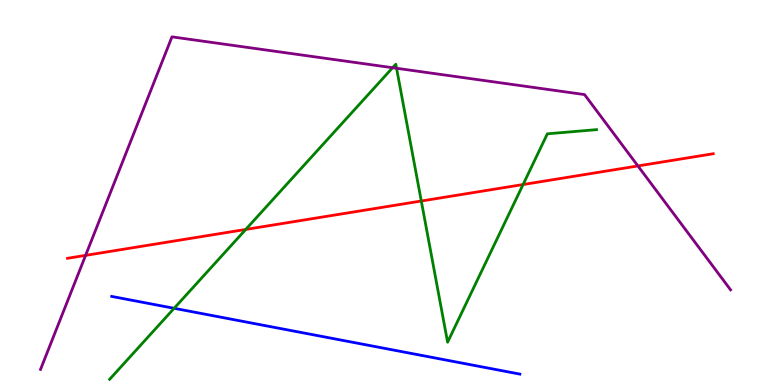[{'lines': ['blue', 'red'], 'intersections': []}, {'lines': ['green', 'red'], 'intersections': [{'x': 3.17, 'y': 4.04}, {'x': 5.44, 'y': 4.78}, {'x': 6.75, 'y': 5.21}]}, {'lines': ['purple', 'red'], 'intersections': [{'x': 1.1, 'y': 3.37}, {'x': 8.23, 'y': 5.69}]}, {'lines': ['blue', 'green'], 'intersections': [{'x': 2.25, 'y': 1.99}]}, {'lines': ['blue', 'purple'], 'intersections': []}, {'lines': ['green', 'purple'], 'intersections': [{'x': 5.07, 'y': 8.24}, {'x': 5.12, 'y': 8.23}]}]